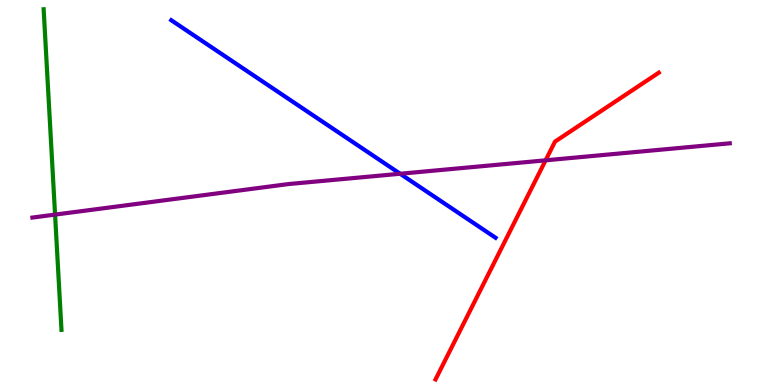[{'lines': ['blue', 'red'], 'intersections': []}, {'lines': ['green', 'red'], 'intersections': []}, {'lines': ['purple', 'red'], 'intersections': [{'x': 7.04, 'y': 5.84}]}, {'lines': ['blue', 'green'], 'intersections': []}, {'lines': ['blue', 'purple'], 'intersections': [{'x': 5.16, 'y': 5.49}]}, {'lines': ['green', 'purple'], 'intersections': [{'x': 0.711, 'y': 4.43}]}]